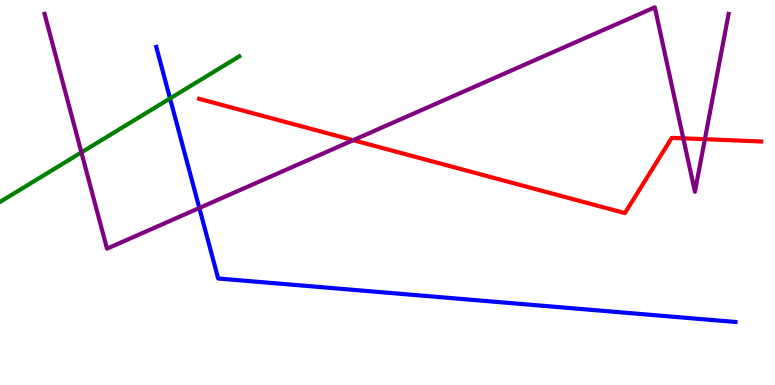[{'lines': ['blue', 'red'], 'intersections': []}, {'lines': ['green', 'red'], 'intersections': []}, {'lines': ['purple', 'red'], 'intersections': [{'x': 4.56, 'y': 6.36}, {'x': 8.82, 'y': 6.41}, {'x': 9.1, 'y': 6.38}]}, {'lines': ['blue', 'green'], 'intersections': [{'x': 2.19, 'y': 7.44}]}, {'lines': ['blue', 'purple'], 'intersections': [{'x': 2.57, 'y': 4.6}]}, {'lines': ['green', 'purple'], 'intersections': [{'x': 1.05, 'y': 6.04}]}]